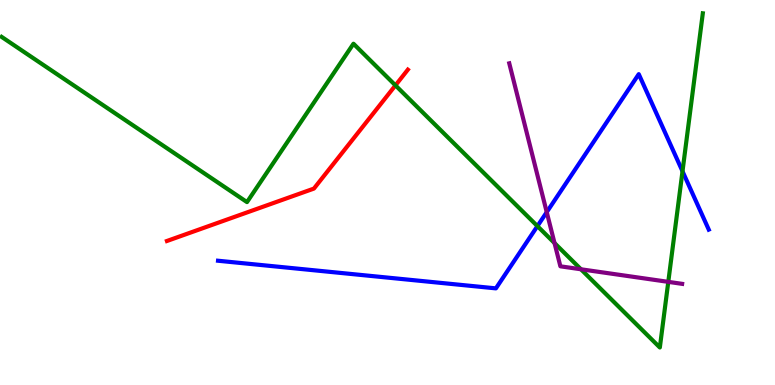[{'lines': ['blue', 'red'], 'intersections': []}, {'lines': ['green', 'red'], 'intersections': [{'x': 5.1, 'y': 7.78}]}, {'lines': ['purple', 'red'], 'intersections': []}, {'lines': ['blue', 'green'], 'intersections': [{'x': 6.93, 'y': 4.13}, {'x': 8.81, 'y': 5.55}]}, {'lines': ['blue', 'purple'], 'intersections': [{'x': 7.05, 'y': 4.49}]}, {'lines': ['green', 'purple'], 'intersections': [{'x': 7.16, 'y': 3.69}, {'x': 7.5, 'y': 3.01}, {'x': 8.62, 'y': 2.68}]}]